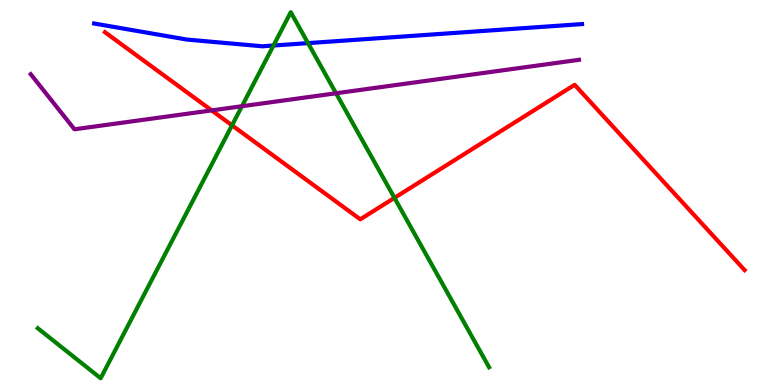[{'lines': ['blue', 'red'], 'intersections': []}, {'lines': ['green', 'red'], 'intersections': [{'x': 2.99, 'y': 6.74}, {'x': 5.09, 'y': 4.86}]}, {'lines': ['purple', 'red'], 'intersections': [{'x': 2.73, 'y': 7.13}]}, {'lines': ['blue', 'green'], 'intersections': [{'x': 3.53, 'y': 8.82}, {'x': 3.97, 'y': 8.88}]}, {'lines': ['blue', 'purple'], 'intersections': []}, {'lines': ['green', 'purple'], 'intersections': [{'x': 3.12, 'y': 7.24}, {'x': 4.34, 'y': 7.58}]}]